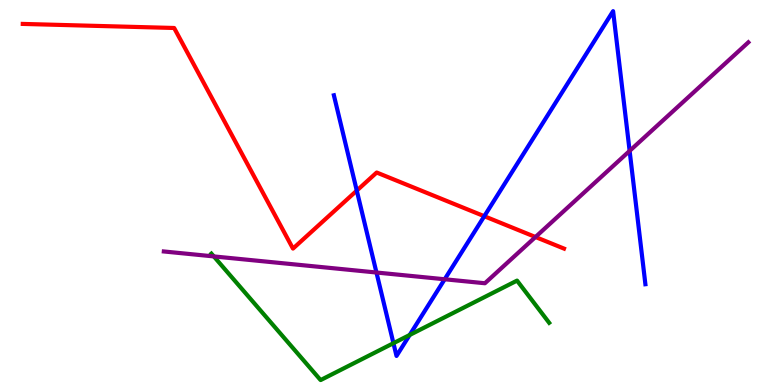[{'lines': ['blue', 'red'], 'intersections': [{'x': 4.6, 'y': 5.05}, {'x': 6.25, 'y': 4.38}]}, {'lines': ['green', 'red'], 'intersections': []}, {'lines': ['purple', 'red'], 'intersections': [{'x': 6.91, 'y': 3.84}]}, {'lines': ['blue', 'green'], 'intersections': [{'x': 5.08, 'y': 1.09}, {'x': 5.29, 'y': 1.3}]}, {'lines': ['blue', 'purple'], 'intersections': [{'x': 4.86, 'y': 2.92}, {'x': 5.74, 'y': 2.75}, {'x': 8.12, 'y': 6.08}]}, {'lines': ['green', 'purple'], 'intersections': [{'x': 2.76, 'y': 3.34}]}]